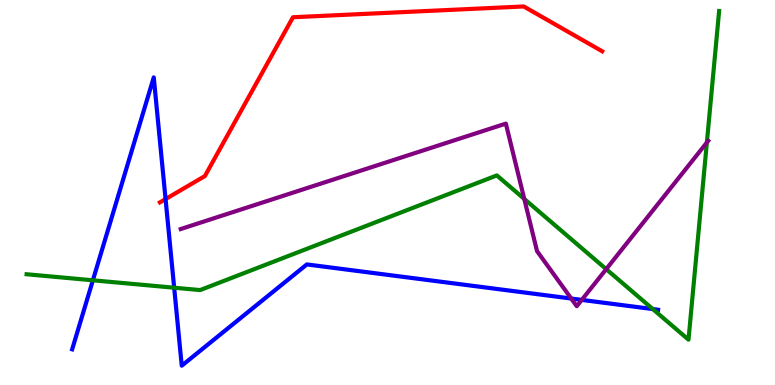[{'lines': ['blue', 'red'], 'intersections': [{'x': 2.14, 'y': 4.83}]}, {'lines': ['green', 'red'], 'intersections': []}, {'lines': ['purple', 'red'], 'intersections': []}, {'lines': ['blue', 'green'], 'intersections': [{'x': 1.2, 'y': 2.72}, {'x': 2.25, 'y': 2.53}, {'x': 8.42, 'y': 1.97}]}, {'lines': ['blue', 'purple'], 'intersections': [{'x': 7.37, 'y': 2.25}, {'x': 7.51, 'y': 2.21}]}, {'lines': ['green', 'purple'], 'intersections': [{'x': 6.76, 'y': 4.83}, {'x': 7.82, 'y': 3.01}, {'x': 9.12, 'y': 6.3}]}]